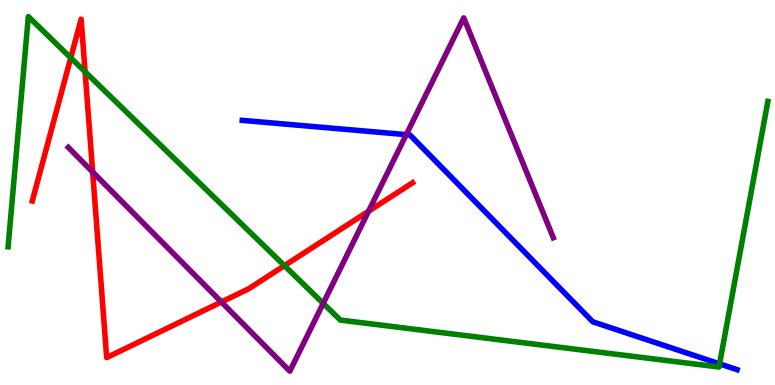[{'lines': ['blue', 'red'], 'intersections': []}, {'lines': ['green', 'red'], 'intersections': [{'x': 0.913, 'y': 8.5}, {'x': 1.1, 'y': 8.14}, {'x': 3.67, 'y': 3.1}]}, {'lines': ['purple', 'red'], 'intersections': [{'x': 1.2, 'y': 5.53}, {'x': 2.86, 'y': 2.16}, {'x': 4.76, 'y': 4.51}]}, {'lines': ['blue', 'green'], 'intersections': [{'x': 9.28, 'y': 0.549}]}, {'lines': ['blue', 'purple'], 'intersections': [{'x': 5.24, 'y': 6.5}]}, {'lines': ['green', 'purple'], 'intersections': [{'x': 4.17, 'y': 2.12}]}]